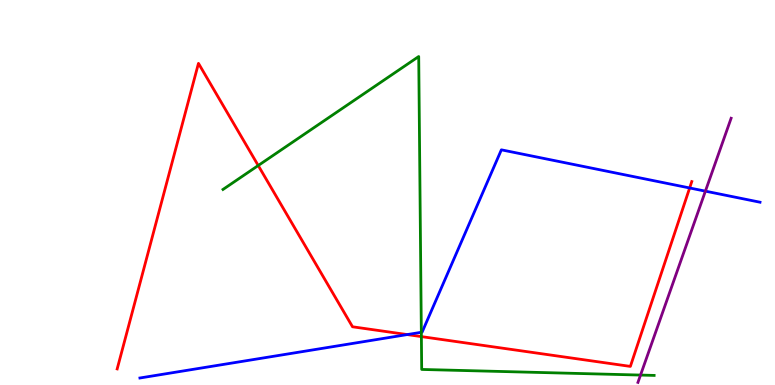[{'lines': ['blue', 'red'], 'intersections': [{'x': 5.25, 'y': 1.31}, {'x': 8.9, 'y': 5.12}]}, {'lines': ['green', 'red'], 'intersections': [{'x': 3.33, 'y': 5.7}, {'x': 5.44, 'y': 1.26}]}, {'lines': ['purple', 'red'], 'intersections': []}, {'lines': ['blue', 'green'], 'intersections': [{'x': 5.44, 'y': 1.37}]}, {'lines': ['blue', 'purple'], 'intersections': [{'x': 9.1, 'y': 5.03}]}, {'lines': ['green', 'purple'], 'intersections': [{'x': 8.26, 'y': 0.258}]}]